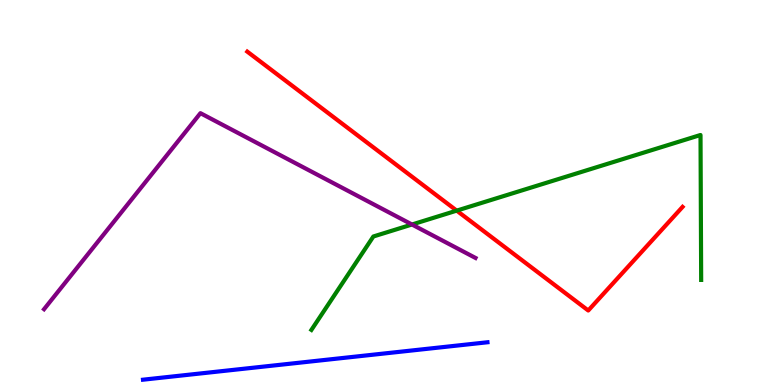[{'lines': ['blue', 'red'], 'intersections': []}, {'lines': ['green', 'red'], 'intersections': [{'x': 5.89, 'y': 4.53}]}, {'lines': ['purple', 'red'], 'intersections': []}, {'lines': ['blue', 'green'], 'intersections': []}, {'lines': ['blue', 'purple'], 'intersections': []}, {'lines': ['green', 'purple'], 'intersections': [{'x': 5.32, 'y': 4.17}]}]